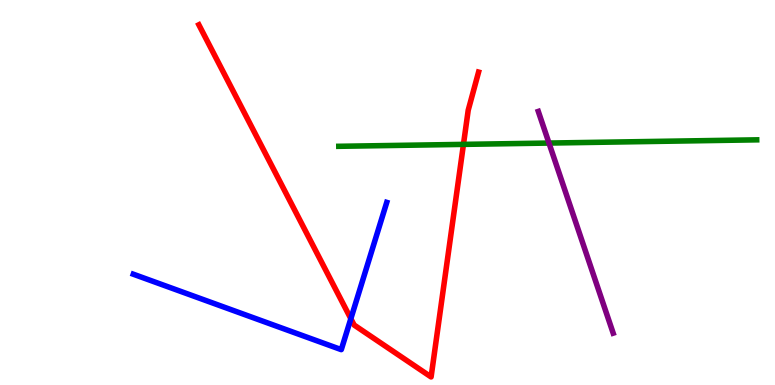[{'lines': ['blue', 'red'], 'intersections': [{'x': 4.53, 'y': 1.72}]}, {'lines': ['green', 'red'], 'intersections': [{'x': 5.98, 'y': 6.25}]}, {'lines': ['purple', 'red'], 'intersections': []}, {'lines': ['blue', 'green'], 'intersections': []}, {'lines': ['blue', 'purple'], 'intersections': []}, {'lines': ['green', 'purple'], 'intersections': [{'x': 7.08, 'y': 6.28}]}]